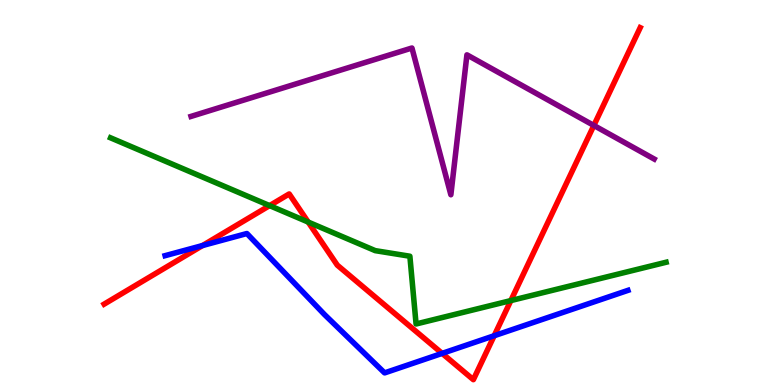[{'lines': ['blue', 'red'], 'intersections': [{'x': 2.61, 'y': 3.62}, {'x': 5.7, 'y': 0.821}, {'x': 6.38, 'y': 1.28}]}, {'lines': ['green', 'red'], 'intersections': [{'x': 3.48, 'y': 4.66}, {'x': 3.98, 'y': 4.23}, {'x': 6.59, 'y': 2.19}]}, {'lines': ['purple', 'red'], 'intersections': [{'x': 7.66, 'y': 6.74}]}, {'lines': ['blue', 'green'], 'intersections': []}, {'lines': ['blue', 'purple'], 'intersections': []}, {'lines': ['green', 'purple'], 'intersections': []}]